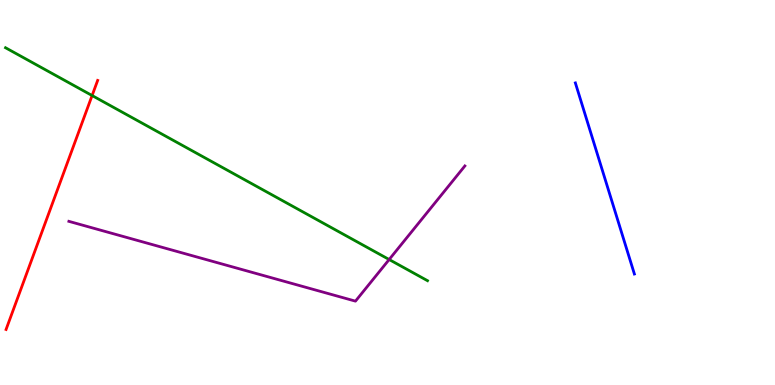[{'lines': ['blue', 'red'], 'intersections': []}, {'lines': ['green', 'red'], 'intersections': [{'x': 1.19, 'y': 7.52}]}, {'lines': ['purple', 'red'], 'intersections': []}, {'lines': ['blue', 'green'], 'intersections': []}, {'lines': ['blue', 'purple'], 'intersections': []}, {'lines': ['green', 'purple'], 'intersections': [{'x': 5.02, 'y': 3.26}]}]